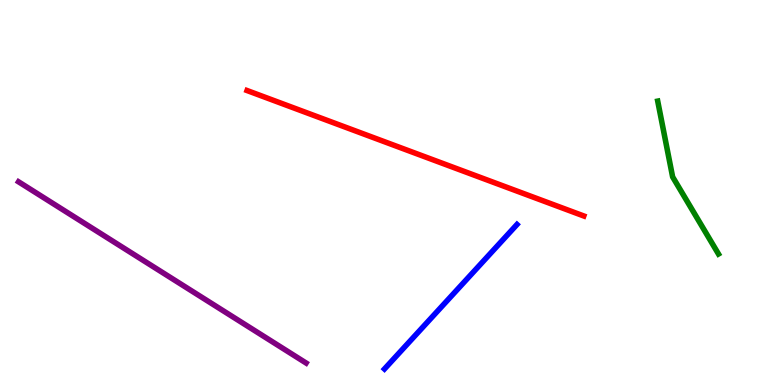[{'lines': ['blue', 'red'], 'intersections': []}, {'lines': ['green', 'red'], 'intersections': []}, {'lines': ['purple', 'red'], 'intersections': []}, {'lines': ['blue', 'green'], 'intersections': []}, {'lines': ['blue', 'purple'], 'intersections': []}, {'lines': ['green', 'purple'], 'intersections': []}]